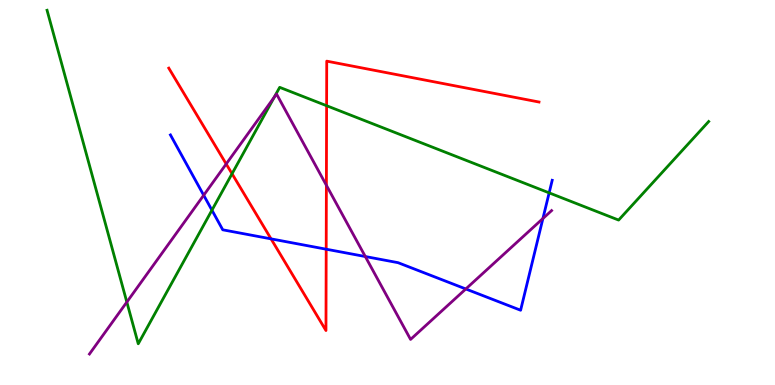[{'lines': ['blue', 'red'], 'intersections': [{'x': 3.5, 'y': 3.8}, {'x': 4.21, 'y': 3.53}]}, {'lines': ['green', 'red'], 'intersections': [{'x': 2.99, 'y': 5.49}, {'x': 4.21, 'y': 7.25}]}, {'lines': ['purple', 'red'], 'intersections': [{'x': 2.92, 'y': 5.74}, {'x': 4.21, 'y': 5.19}]}, {'lines': ['blue', 'green'], 'intersections': [{'x': 2.73, 'y': 4.54}, {'x': 7.09, 'y': 4.99}]}, {'lines': ['blue', 'purple'], 'intersections': [{'x': 2.63, 'y': 4.93}, {'x': 4.71, 'y': 3.34}, {'x': 6.01, 'y': 2.49}, {'x': 7.01, 'y': 4.32}]}, {'lines': ['green', 'purple'], 'intersections': [{'x': 1.64, 'y': 2.15}, {'x': 3.54, 'y': 7.48}]}]